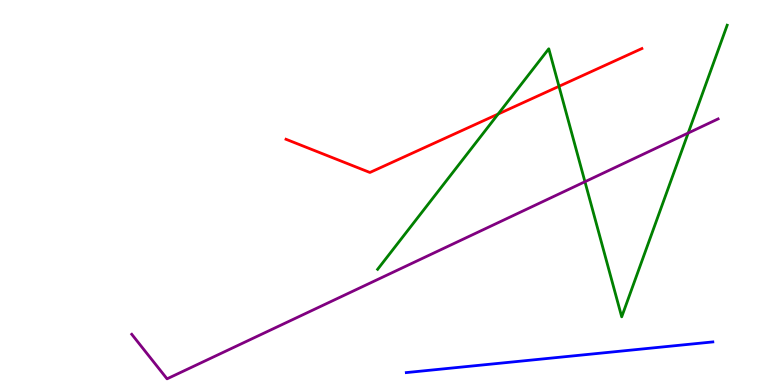[{'lines': ['blue', 'red'], 'intersections': []}, {'lines': ['green', 'red'], 'intersections': [{'x': 6.43, 'y': 7.04}, {'x': 7.21, 'y': 7.76}]}, {'lines': ['purple', 'red'], 'intersections': []}, {'lines': ['blue', 'green'], 'intersections': []}, {'lines': ['blue', 'purple'], 'intersections': []}, {'lines': ['green', 'purple'], 'intersections': [{'x': 7.55, 'y': 5.28}, {'x': 8.88, 'y': 6.54}]}]